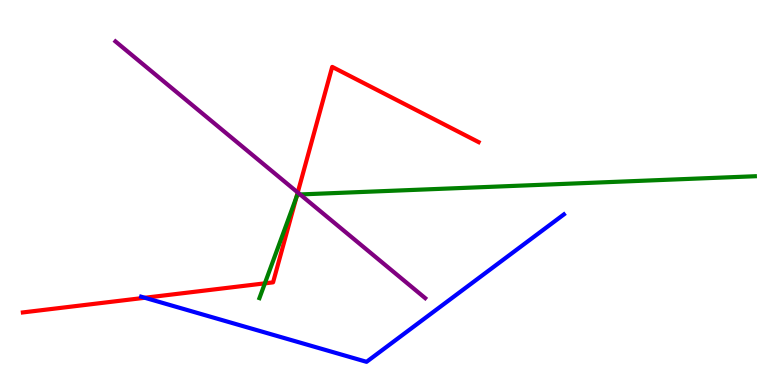[{'lines': ['blue', 'red'], 'intersections': [{'x': 1.87, 'y': 2.27}]}, {'lines': ['green', 'red'], 'intersections': [{'x': 3.42, 'y': 2.64}, {'x': 3.83, 'y': 4.88}]}, {'lines': ['purple', 'red'], 'intersections': [{'x': 3.84, 'y': 5.0}]}, {'lines': ['blue', 'green'], 'intersections': []}, {'lines': ['blue', 'purple'], 'intersections': []}, {'lines': ['green', 'purple'], 'intersections': [{'x': 3.87, 'y': 4.95}]}]